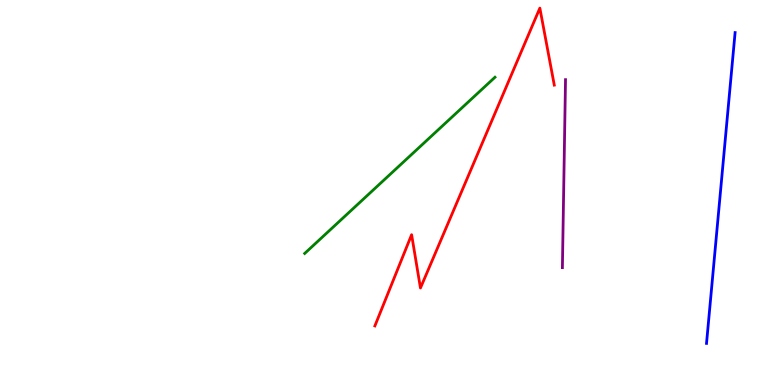[{'lines': ['blue', 'red'], 'intersections': []}, {'lines': ['green', 'red'], 'intersections': []}, {'lines': ['purple', 'red'], 'intersections': []}, {'lines': ['blue', 'green'], 'intersections': []}, {'lines': ['blue', 'purple'], 'intersections': []}, {'lines': ['green', 'purple'], 'intersections': []}]